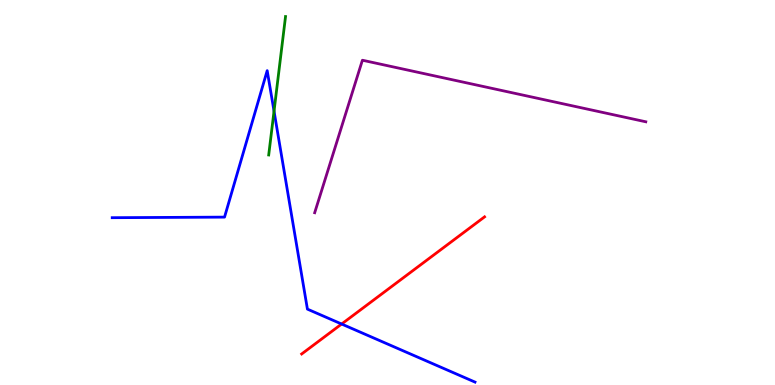[{'lines': ['blue', 'red'], 'intersections': [{'x': 4.41, 'y': 1.58}]}, {'lines': ['green', 'red'], 'intersections': []}, {'lines': ['purple', 'red'], 'intersections': []}, {'lines': ['blue', 'green'], 'intersections': [{'x': 3.54, 'y': 7.11}]}, {'lines': ['blue', 'purple'], 'intersections': []}, {'lines': ['green', 'purple'], 'intersections': []}]